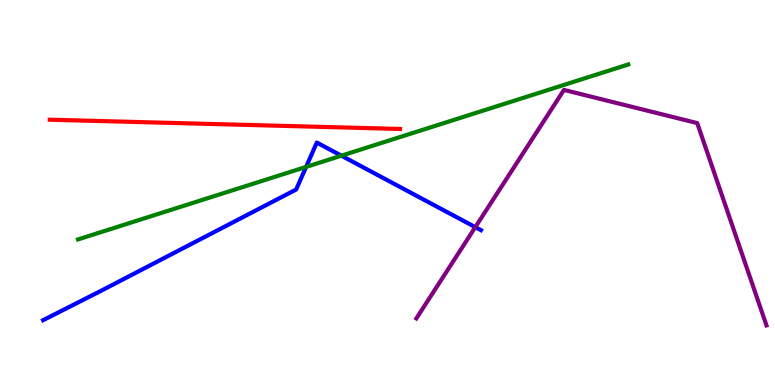[{'lines': ['blue', 'red'], 'intersections': []}, {'lines': ['green', 'red'], 'intersections': []}, {'lines': ['purple', 'red'], 'intersections': []}, {'lines': ['blue', 'green'], 'intersections': [{'x': 3.95, 'y': 5.66}, {'x': 4.41, 'y': 5.96}]}, {'lines': ['blue', 'purple'], 'intersections': [{'x': 6.13, 'y': 4.1}]}, {'lines': ['green', 'purple'], 'intersections': []}]